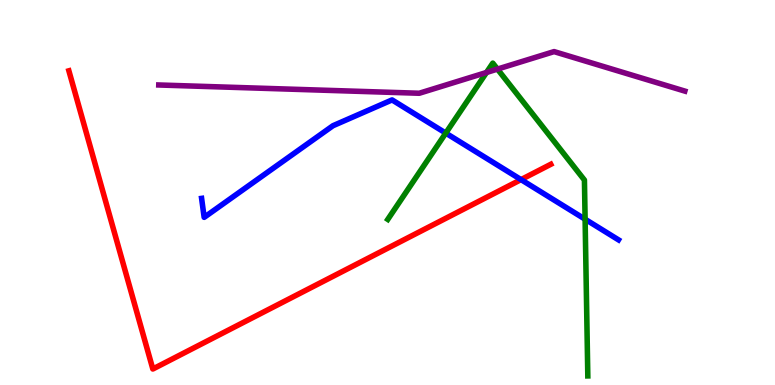[{'lines': ['blue', 'red'], 'intersections': [{'x': 6.72, 'y': 5.33}]}, {'lines': ['green', 'red'], 'intersections': []}, {'lines': ['purple', 'red'], 'intersections': []}, {'lines': ['blue', 'green'], 'intersections': [{'x': 5.75, 'y': 6.54}, {'x': 7.55, 'y': 4.31}]}, {'lines': ['blue', 'purple'], 'intersections': []}, {'lines': ['green', 'purple'], 'intersections': [{'x': 6.28, 'y': 8.12}, {'x': 6.42, 'y': 8.21}]}]